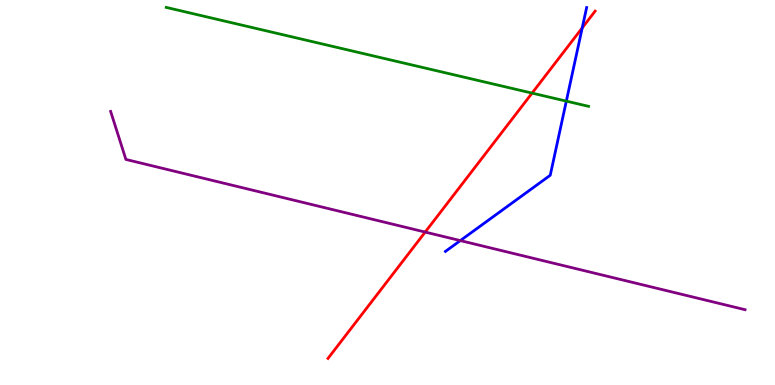[{'lines': ['blue', 'red'], 'intersections': [{'x': 7.51, 'y': 9.28}]}, {'lines': ['green', 'red'], 'intersections': [{'x': 6.87, 'y': 7.58}]}, {'lines': ['purple', 'red'], 'intersections': [{'x': 5.49, 'y': 3.97}]}, {'lines': ['blue', 'green'], 'intersections': [{'x': 7.31, 'y': 7.37}]}, {'lines': ['blue', 'purple'], 'intersections': [{'x': 5.94, 'y': 3.75}]}, {'lines': ['green', 'purple'], 'intersections': []}]